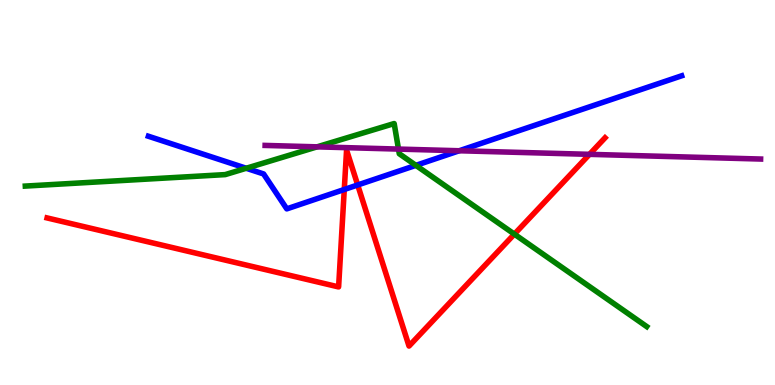[{'lines': ['blue', 'red'], 'intersections': [{'x': 4.44, 'y': 5.08}, {'x': 4.62, 'y': 5.2}]}, {'lines': ['green', 'red'], 'intersections': [{'x': 6.64, 'y': 3.92}]}, {'lines': ['purple', 'red'], 'intersections': [{'x': 7.61, 'y': 5.99}]}, {'lines': ['blue', 'green'], 'intersections': [{'x': 3.18, 'y': 5.63}, {'x': 5.37, 'y': 5.7}]}, {'lines': ['blue', 'purple'], 'intersections': [{'x': 5.93, 'y': 6.08}]}, {'lines': ['green', 'purple'], 'intersections': [{'x': 4.09, 'y': 6.19}, {'x': 5.14, 'y': 6.13}]}]